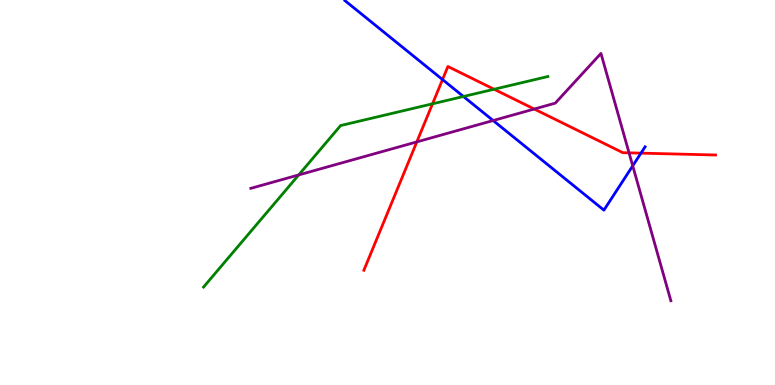[{'lines': ['blue', 'red'], 'intersections': [{'x': 5.71, 'y': 7.93}, {'x': 8.27, 'y': 6.02}]}, {'lines': ['green', 'red'], 'intersections': [{'x': 5.58, 'y': 7.3}, {'x': 6.38, 'y': 7.68}]}, {'lines': ['purple', 'red'], 'intersections': [{'x': 5.38, 'y': 6.31}, {'x': 6.89, 'y': 7.17}, {'x': 8.12, 'y': 6.03}]}, {'lines': ['blue', 'green'], 'intersections': [{'x': 5.98, 'y': 7.49}]}, {'lines': ['blue', 'purple'], 'intersections': [{'x': 6.36, 'y': 6.87}, {'x': 8.16, 'y': 5.69}]}, {'lines': ['green', 'purple'], 'intersections': [{'x': 3.85, 'y': 5.46}]}]